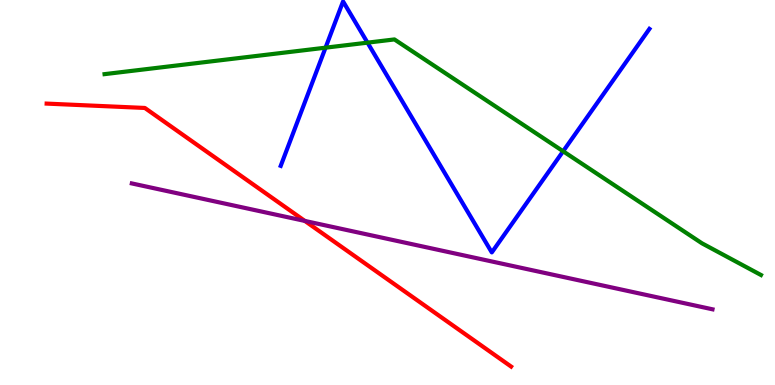[{'lines': ['blue', 'red'], 'intersections': []}, {'lines': ['green', 'red'], 'intersections': []}, {'lines': ['purple', 'red'], 'intersections': [{'x': 3.93, 'y': 4.26}]}, {'lines': ['blue', 'green'], 'intersections': [{'x': 4.2, 'y': 8.76}, {'x': 4.74, 'y': 8.89}, {'x': 7.27, 'y': 6.07}]}, {'lines': ['blue', 'purple'], 'intersections': []}, {'lines': ['green', 'purple'], 'intersections': []}]